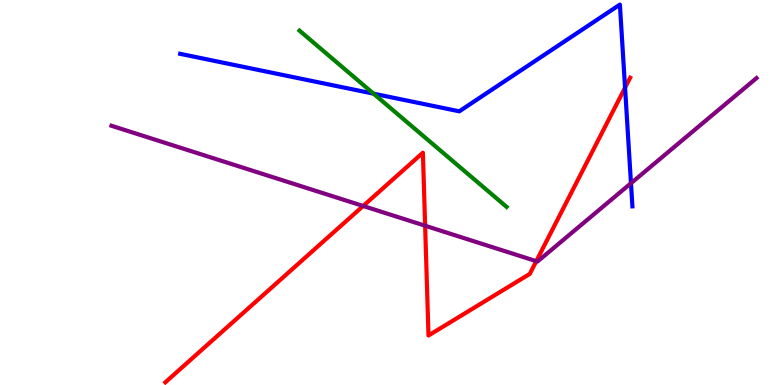[{'lines': ['blue', 'red'], 'intersections': [{'x': 8.07, 'y': 7.72}]}, {'lines': ['green', 'red'], 'intersections': []}, {'lines': ['purple', 'red'], 'intersections': [{'x': 4.69, 'y': 4.65}, {'x': 5.49, 'y': 4.14}, {'x': 6.92, 'y': 3.22}]}, {'lines': ['blue', 'green'], 'intersections': [{'x': 4.82, 'y': 7.57}]}, {'lines': ['blue', 'purple'], 'intersections': [{'x': 8.14, 'y': 5.24}]}, {'lines': ['green', 'purple'], 'intersections': []}]